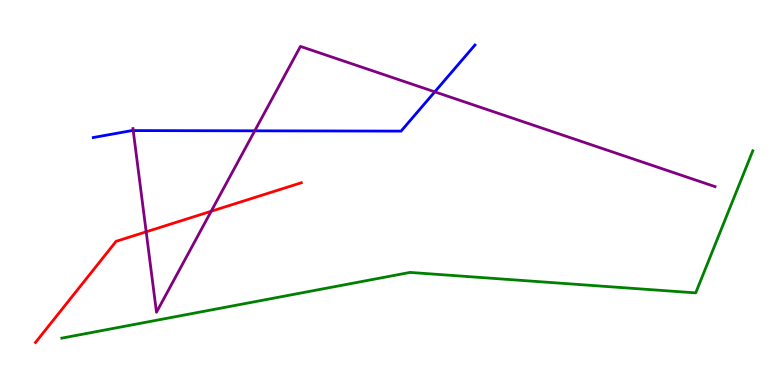[{'lines': ['blue', 'red'], 'intersections': []}, {'lines': ['green', 'red'], 'intersections': []}, {'lines': ['purple', 'red'], 'intersections': [{'x': 1.89, 'y': 3.98}, {'x': 2.72, 'y': 4.51}]}, {'lines': ['blue', 'green'], 'intersections': []}, {'lines': ['blue', 'purple'], 'intersections': [{'x': 1.72, 'y': 6.61}, {'x': 3.29, 'y': 6.6}, {'x': 5.61, 'y': 7.61}]}, {'lines': ['green', 'purple'], 'intersections': []}]